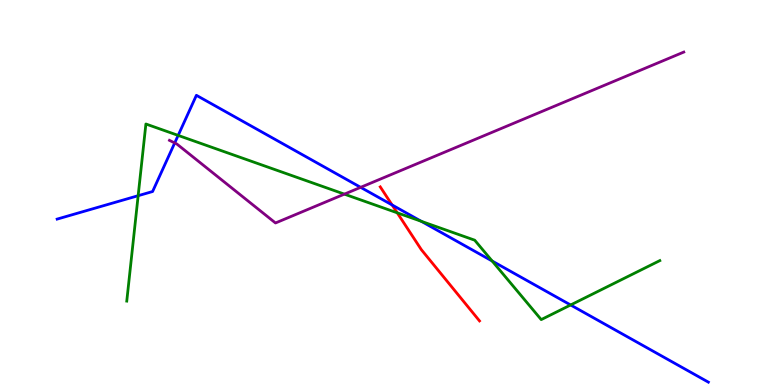[{'lines': ['blue', 'red'], 'intersections': [{'x': 5.06, 'y': 4.68}]}, {'lines': ['green', 'red'], 'intersections': [{'x': 5.13, 'y': 4.47}]}, {'lines': ['purple', 'red'], 'intersections': []}, {'lines': ['blue', 'green'], 'intersections': [{'x': 1.78, 'y': 4.92}, {'x': 2.3, 'y': 6.48}, {'x': 5.44, 'y': 4.25}, {'x': 6.35, 'y': 3.22}, {'x': 7.36, 'y': 2.08}]}, {'lines': ['blue', 'purple'], 'intersections': [{'x': 2.25, 'y': 6.29}, {'x': 4.65, 'y': 5.13}]}, {'lines': ['green', 'purple'], 'intersections': [{'x': 4.44, 'y': 4.96}]}]